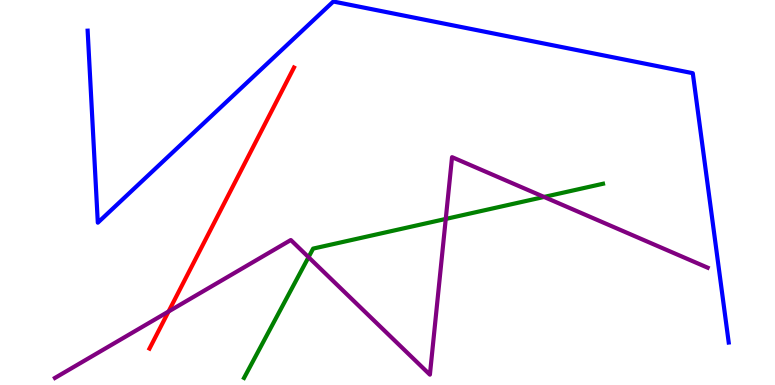[{'lines': ['blue', 'red'], 'intersections': []}, {'lines': ['green', 'red'], 'intersections': []}, {'lines': ['purple', 'red'], 'intersections': [{'x': 2.18, 'y': 1.91}]}, {'lines': ['blue', 'green'], 'intersections': []}, {'lines': ['blue', 'purple'], 'intersections': []}, {'lines': ['green', 'purple'], 'intersections': [{'x': 3.98, 'y': 3.32}, {'x': 5.75, 'y': 4.31}, {'x': 7.02, 'y': 4.88}]}]